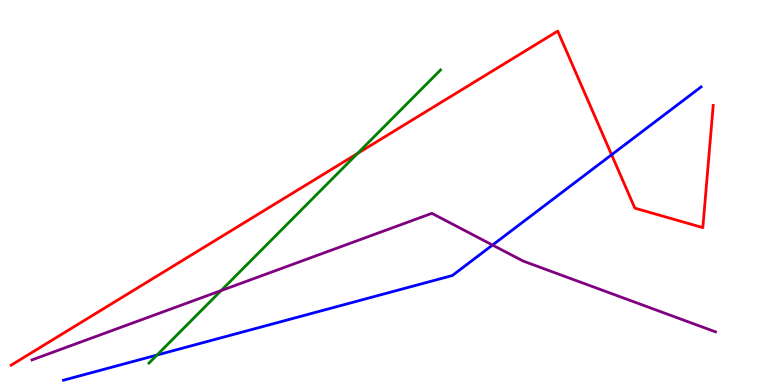[{'lines': ['blue', 'red'], 'intersections': [{'x': 7.89, 'y': 5.98}]}, {'lines': ['green', 'red'], 'intersections': [{'x': 4.61, 'y': 6.01}]}, {'lines': ['purple', 'red'], 'intersections': []}, {'lines': ['blue', 'green'], 'intersections': [{'x': 2.03, 'y': 0.778}]}, {'lines': ['blue', 'purple'], 'intersections': [{'x': 6.36, 'y': 3.63}]}, {'lines': ['green', 'purple'], 'intersections': [{'x': 2.85, 'y': 2.45}]}]